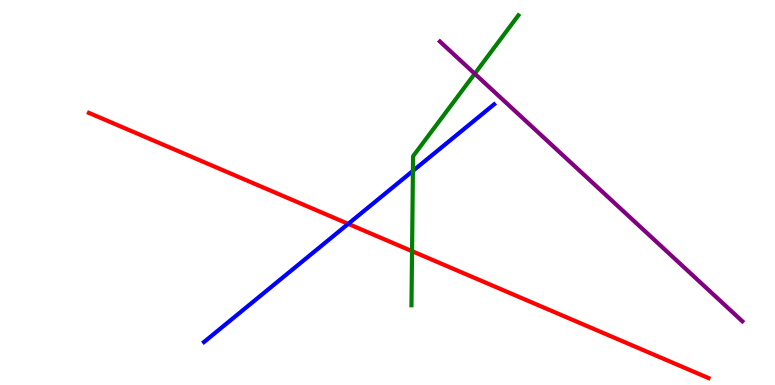[{'lines': ['blue', 'red'], 'intersections': [{'x': 4.49, 'y': 4.19}]}, {'lines': ['green', 'red'], 'intersections': [{'x': 5.32, 'y': 3.48}]}, {'lines': ['purple', 'red'], 'intersections': []}, {'lines': ['blue', 'green'], 'intersections': [{'x': 5.33, 'y': 5.56}]}, {'lines': ['blue', 'purple'], 'intersections': []}, {'lines': ['green', 'purple'], 'intersections': [{'x': 6.13, 'y': 8.09}]}]